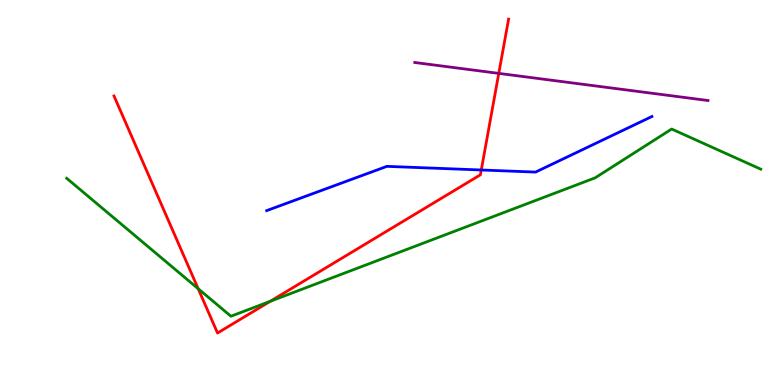[{'lines': ['blue', 'red'], 'intersections': [{'x': 6.21, 'y': 5.58}]}, {'lines': ['green', 'red'], 'intersections': [{'x': 2.56, 'y': 2.5}, {'x': 3.49, 'y': 2.17}]}, {'lines': ['purple', 'red'], 'intersections': [{'x': 6.44, 'y': 8.09}]}, {'lines': ['blue', 'green'], 'intersections': []}, {'lines': ['blue', 'purple'], 'intersections': []}, {'lines': ['green', 'purple'], 'intersections': []}]